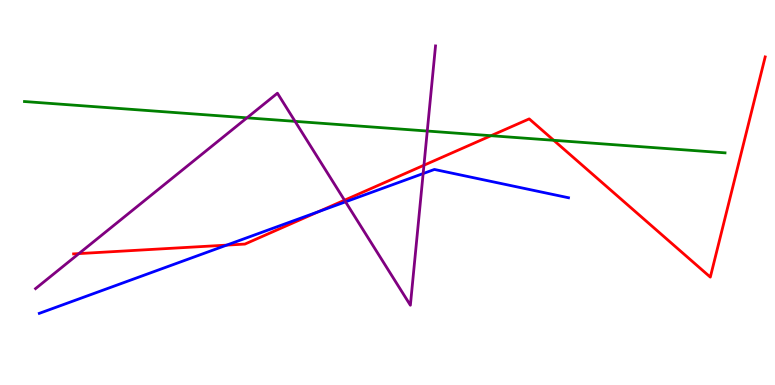[{'lines': ['blue', 'red'], 'intersections': [{'x': 2.92, 'y': 3.63}, {'x': 4.11, 'y': 4.5}]}, {'lines': ['green', 'red'], 'intersections': [{'x': 6.34, 'y': 6.48}, {'x': 7.14, 'y': 6.36}]}, {'lines': ['purple', 'red'], 'intersections': [{'x': 1.02, 'y': 3.41}, {'x': 4.45, 'y': 4.8}, {'x': 5.47, 'y': 5.71}]}, {'lines': ['blue', 'green'], 'intersections': []}, {'lines': ['blue', 'purple'], 'intersections': [{'x': 4.46, 'y': 4.76}, {'x': 5.46, 'y': 5.49}]}, {'lines': ['green', 'purple'], 'intersections': [{'x': 3.19, 'y': 6.94}, {'x': 3.81, 'y': 6.85}, {'x': 5.51, 'y': 6.6}]}]